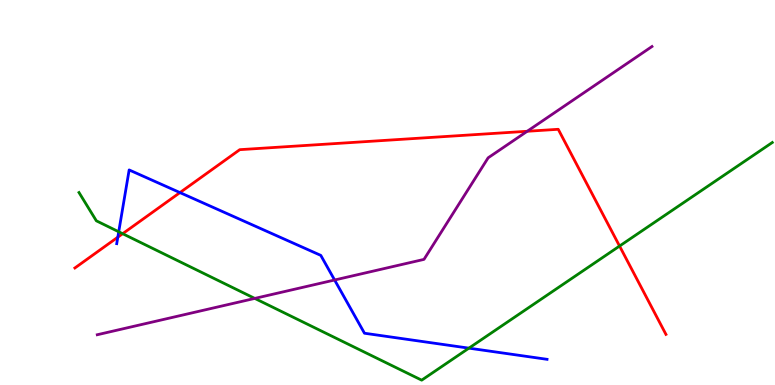[{'lines': ['blue', 'red'], 'intersections': [{'x': 1.52, 'y': 3.84}, {'x': 2.32, 'y': 5.0}]}, {'lines': ['green', 'red'], 'intersections': [{'x': 1.58, 'y': 3.93}, {'x': 7.99, 'y': 3.61}]}, {'lines': ['purple', 'red'], 'intersections': [{'x': 6.8, 'y': 6.59}]}, {'lines': ['blue', 'green'], 'intersections': [{'x': 1.53, 'y': 3.98}, {'x': 6.05, 'y': 0.957}]}, {'lines': ['blue', 'purple'], 'intersections': [{'x': 4.32, 'y': 2.73}]}, {'lines': ['green', 'purple'], 'intersections': [{'x': 3.29, 'y': 2.25}]}]